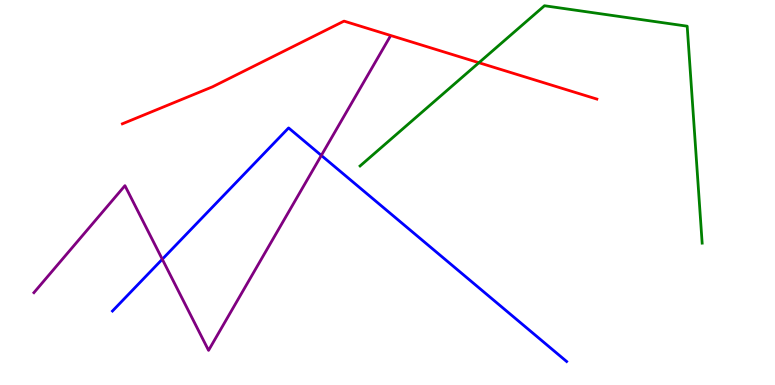[{'lines': ['blue', 'red'], 'intersections': []}, {'lines': ['green', 'red'], 'intersections': [{'x': 6.18, 'y': 8.37}]}, {'lines': ['purple', 'red'], 'intersections': []}, {'lines': ['blue', 'green'], 'intersections': []}, {'lines': ['blue', 'purple'], 'intersections': [{'x': 2.09, 'y': 3.27}, {'x': 4.15, 'y': 5.96}]}, {'lines': ['green', 'purple'], 'intersections': []}]